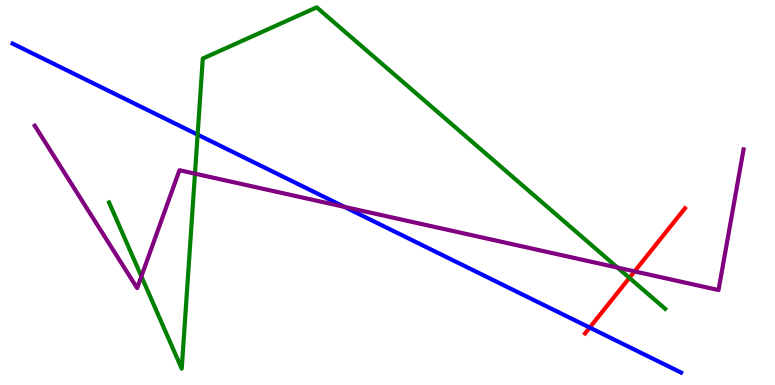[{'lines': ['blue', 'red'], 'intersections': [{'x': 7.61, 'y': 1.49}]}, {'lines': ['green', 'red'], 'intersections': [{'x': 8.12, 'y': 2.78}]}, {'lines': ['purple', 'red'], 'intersections': [{'x': 8.19, 'y': 2.95}]}, {'lines': ['blue', 'green'], 'intersections': [{'x': 2.55, 'y': 6.5}]}, {'lines': ['blue', 'purple'], 'intersections': [{'x': 4.44, 'y': 4.63}]}, {'lines': ['green', 'purple'], 'intersections': [{'x': 1.82, 'y': 2.82}, {'x': 2.52, 'y': 5.49}, {'x': 7.97, 'y': 3.05}]}]